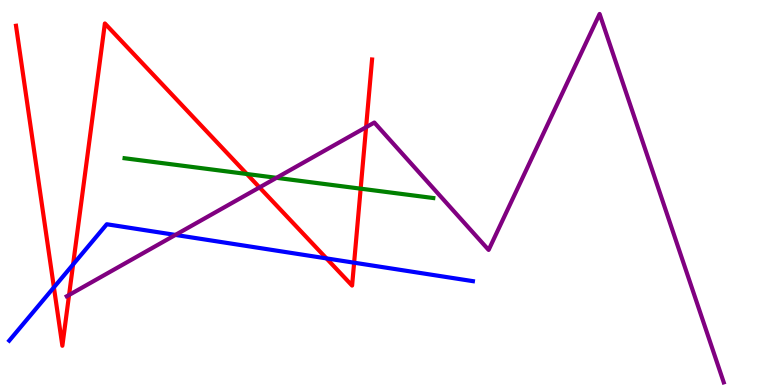[{'lines': ['blue', 'red'], 'intersections': [{'x': 0.696, 'y': 2.54}, {'x': 0.943, 'y': 3.13}, {'x': 4.21, 'y': 3.29}, {'x': 4.57, 'y': 3.18}]}, {'lines': ['green', 'red'], 'intersections': [{'x': 3.19, 'y': 5.48}, {'x': 4.65, 'y': 5.1}]}, {'lines': ['purple', 'red'], 'intersections': [{'x': 0.891, 'y': 2.34}, {'x': 3.35, 'y': 5.13}, {'x': 4.72, 'y': 6.7}]}, {'lines': ['blue', 'green'], 'intersections': []}, {'lines': ['blue', 'purple'], 'intersections': [{'x': 2.26, 'y': 3.9}]}, {'lines': ['green', 'purple'], 'intersections': [{'x': 3.57, 'y': 5.38}]}]